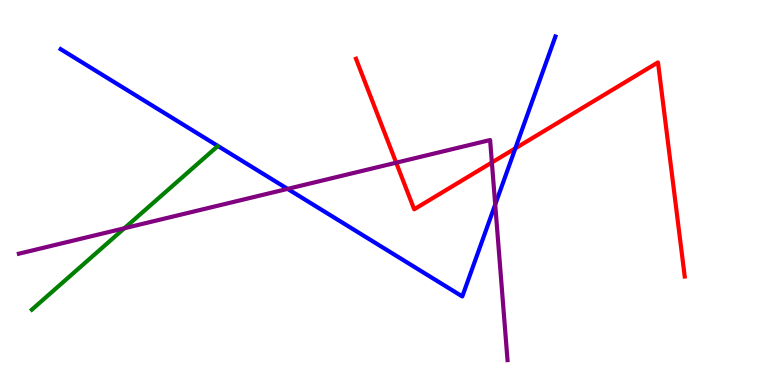[{'lines': ['blue', 'red'], 'intersections': [{'x': 6.65, 'y': 6.15}]}, {'lines': ['green', 'red'], 'intersections': []}, {'lines': ['purple', 'red'], 'intersections': [{'x': 5.11, 'y': 5.77}, {'x': 6.35, 'y': 5.78}]}, {'lines': ['blue', 'green'], 'intersections': []}, {'lines': ['blue', 'purple'], 'intersections': [{'x': 3.71, 'y': 5.09}, {'x': 6.39, 'y': 4.69}]}, {'lines': ['green', 'purple'], 'intersections': [{'x': 1.6, 'y': 4.07}]}]